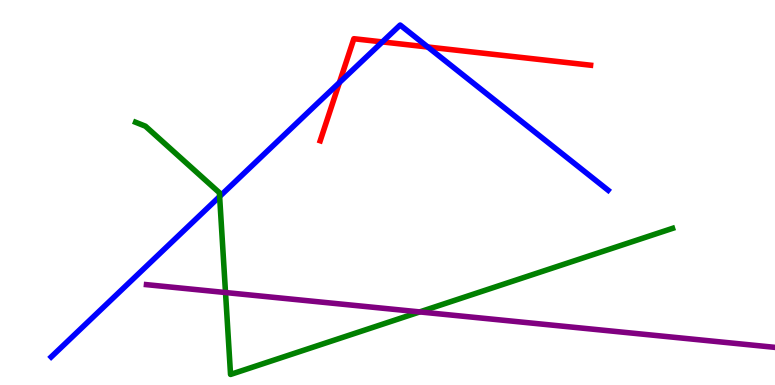[{'lines': ['blue', 'red'], 'intersections': [{'x': 4.38, 'y': 7.86}, {'x': 4.93, 'y': 8.91}, {'x': 5.52, 'y': 8.78}]}, {'lines': ['green', 'red'], 'intersections': []}, {'lines': ['purple', 'red'], 'intersections': []}, {'lines': ['blue', 'green'], 'intersections': [{'x': 2.83, 'y': 4.9}]}, {'lines': ['blue', 'purple'], 'intersections': []}, {'lines': ['green', 'purple'], 'intersections': [{'x': 2.91, 'y': 2.4}, {'x': 5.42, 'y': 1.9}]}]